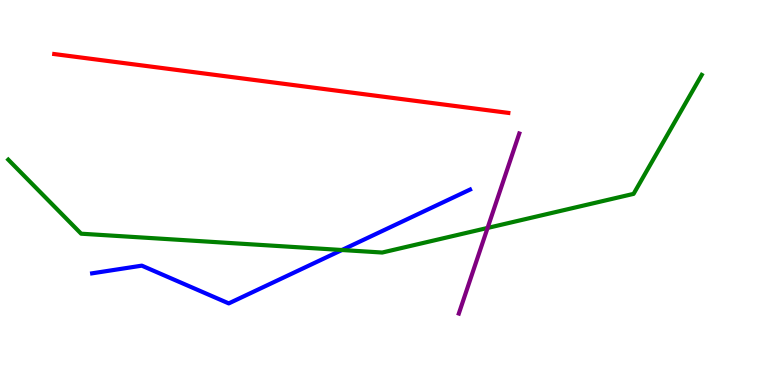[{'lines': ['blue', 'red'], 'intersections': []}, {'lines': ['green', 'red'], 'intersections': []}, {'lines': ['purple', 'red'], 'intersections': []}, {'lines': ['blue', 'green'], 'intersections': [{'x': 4.41, 'y': 3.51}]}, {'lines': ['blue', 'purple'], 'intersections': []}, {'lines': ['green', 'purple'], 'intersections': [{'x': 6.29, 'y': 4.08}]}]